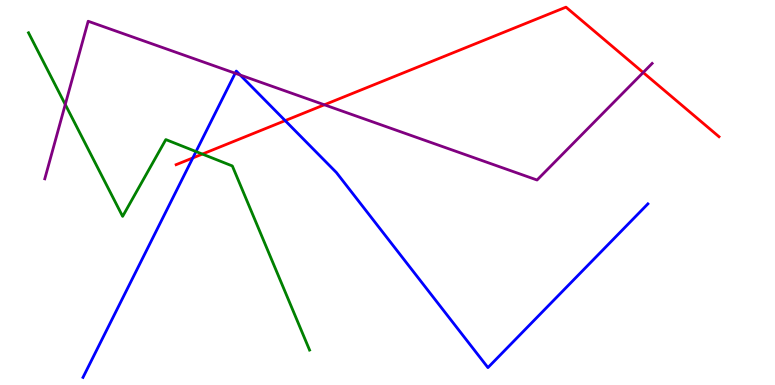[{'lines': ['blue', 'red'], 'intersections': [{'x': 2.49, 'y': 5.9}, {'x': 3.68, 'y': 6.87}]}, {'lines': ['green', 'red'], 'intersections': [{'x': 2.61, 'y': 6.0}]}, {'lines': ['purple', 'red'], 'intersections': [{'x': 4.19, 'y': 7.28}, {'x': 8.3, 'y': 8.12}]}, {'lines': ['blue', 'green'], 'intersections': [{'x': 2.53, 'y': 6.06}]}, {'lines': ['blue', 'purple'], 'intersections': [{'x': 3.03, 'y': 8.1}, {'x': 3.1, 'y': 8.05}]}, {'lines': ['green', 'purple'], 'intersections': [{'x': 0.842, 'y': 7.29}]}]